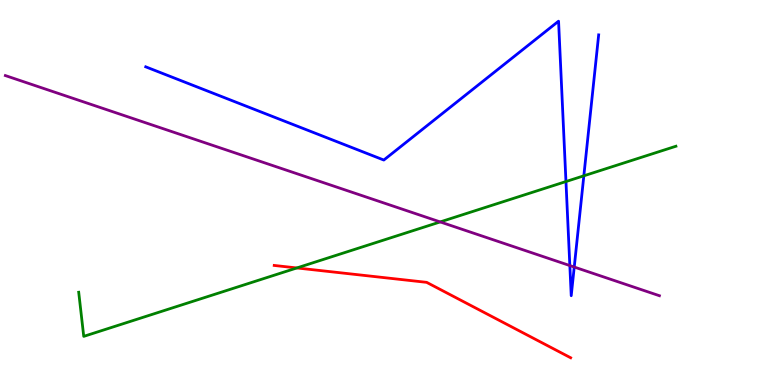[{'lines': ['blue', 'red'], 'intersections': []}, {'lines': ['green', 'red'], 'intersections': [{'x': 3.83, 'y': 3.04}]}, {'lines': ['purple', 'red'], 'intersections': []}, {'lines': ['blue', 'green'], 'intersections': [{'x': 7.3, 'y': 5.28}, {'x': 7.53, 'y': 5.43}]}, {'lines': ['blue', 'purple'], 'intersections': [{'x': 7.35, 'y': 3.1}, {'x': 7.41, 'y': 3.06}]}, {'lines': ['green', 'purple'], 'intersections': [{'x': 5.68, 'y': 4.24}]}]